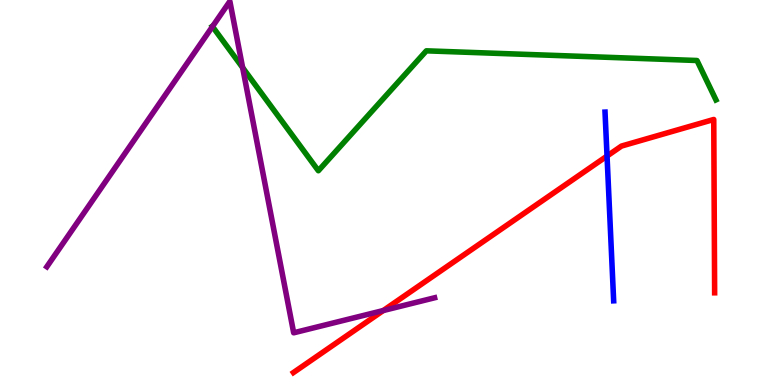[{'lines': ['blue', 'red'], 'intersections': [{'x': 7.83, 'y': 5.95}]}, {'lines': ['green', 'red'], 'intersections': []}, {'lines': ['purple', 'red'], 'intersections': [{'x': 4.95, 'y': 1.93}]}, {'lines': ['blue', 'green'], 'intersections': []}, {'lines': ['blue', 'purple'], 'intersections': []}, {'lines': ['green', 'purple'], 'intersections': [{'x': 2.74, 'y': 9.31}, {'x': 3.13, 'y': 8.24}]}]